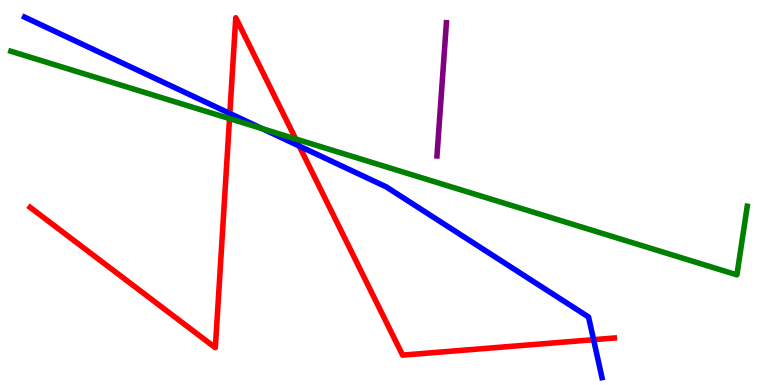[{'lines': ['blue', 'red'], 'intersections': [{'x': 2.97, 'y': 7.05}, {'x': 3.86, 'y': 6.21}, {'x': 7.66, 'y': 1.18}]}, {'lines': ['green', 'red'], 'intersections': [{'x': 2.96, 'y': 6.92}, {'x': 3.82, 'y': 6.39}]}, {'lines': ['purple', 'red'], 'intersections': []}, {'lines': ['blue', 'green'], 'intersections': [{'x': 3.38, 'y': 6.66}]}, {'lines': ['blue', 'purple'], 'intersections': []}, {'lines': ['green', 'purple'], 'intersections': []}]